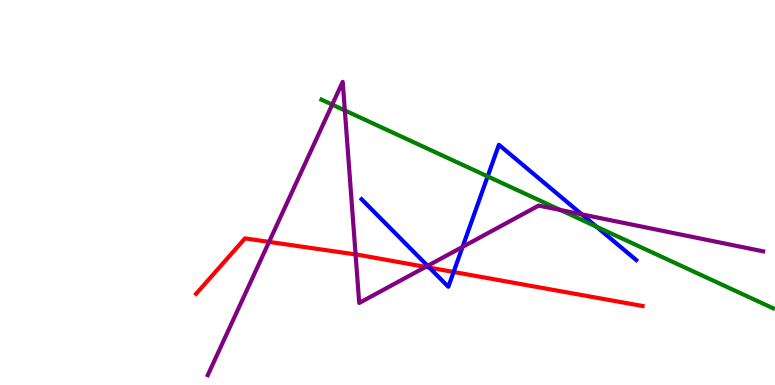[{'lines': ['blue', 'red'], 'intersections': [{'x': 5.54, 'y': 3.05}, {'x': 5.85, 'y': 2.94}]}, {'lines': ['green', 'red'], 'intersections': []}, {'lines': ['purple', 'red'], 'intersections': [{'x': 3.47, 'y': 3.72}, {'x': 4.59, 'y': 3.39}, {'x': 5.49, 'y': 3.07}]}, {'lines': ['blue', 'green'], 'intersections': [{'x': 6.29, 'y': 5.42}, {'x': 7.7, 'y': 4.11}]}, {'lines': ['blue', 'purple'], 'intersections': [{'x': 5.52, 'y': 3.09}, {'x': 5.97, 'y': 3.59}, {'x': 7.51, 'y': 4.43}]}, {'lines': ['green', 'purple'], 'intersections': [{'x': 4.29, 'y': 7.28}, {'x': 4.45, 'y': 7.13}, {'x': 7.23, 'y': 4.54}]}]